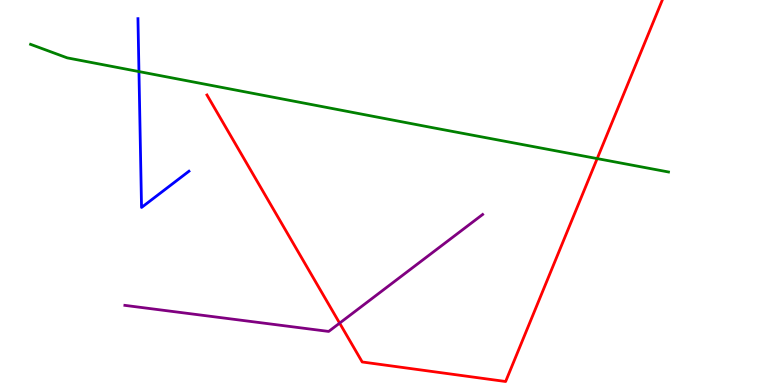[{'lines': ['blue', 'red'], 'intersections': []}, {'lines': ['green', 'red'], 'intersections': [{'x': 7.71, 'y': 5.88}]}, {'lines': ['purple', 'red'], 'intersections': [{'x': 4.38, 'y': 1.61}]}, {'lines': ['blue', 'green'], 'intersections': [{'x': 1.79, 'y': 8.14}]}, {'lines': ['blue', 'purple'], 'intersections': []}, {'lines': ['green', 'purple'], 'intersections': []}]